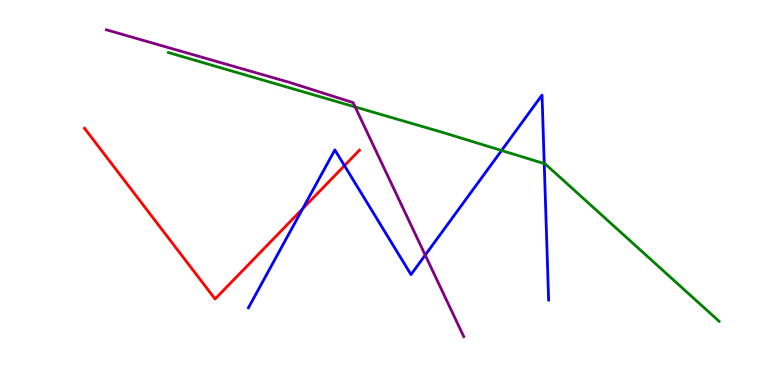[{'lines': ['blue', 'red'], 'intersections': [{'x': 3.91, 'y': 4.58}, {'x': 4.44, 'y': 5.7}]}, {'lines': ['green', 'red'], 'intersections': []}, {'lines': ['purple', 'red'], 'intersections': []}, {'lines': ['blue', 'green'], 'intersections': [{'x': 6.47, 'y': 6.09}, {'x': 7.02, 'y': 5.75}]}, {'lines': ['blue', 'purple'], 'intersections': [{'x': 5.49, 'y': 3.37}]}, {'lines': ['green', 'purple'], 'intersections': [{'x': 4.58, 'y': 7.22}]}]